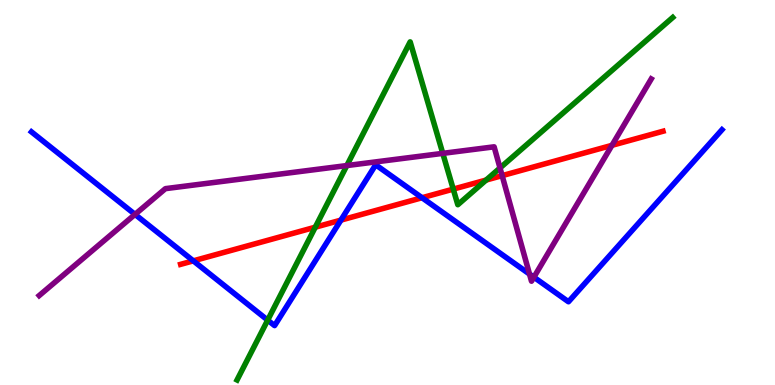[{'lines': ['blue', 'red'], 'intersections': [{'x': 2.49, 'y': 3.22}, {'x': 4.4, 'y': 4.28}, {'x': 5.45, 'y': 4.86}]}, {'lines': ['green', 'red'], 'intersections': [{'x': 4.07, 'y': 4.1}, {'x': 5.85, 'y': 5.09}, {'x': 6.27, 'y': 5.32}]}, {'lines': ['purple', 'red'], 'intersections': [{'x': 6.48, 'y': 5.44}, {'x': 7.9, 'y': 6.23}]}, {'lines': ['blue', 'green'], 'intersections': [{'x': 3.45, 'y': 1.69}]}, {'lines': ['blue', 'purple'], 'intersections': [{'x': 1.74, 'y': 4.43}, {'x': 6.83, 'y': 2.88}, {'x': 6.89, 'y': 2.8}]}, {'lines': ['green', 'purple'], 'intersections': [{'x': 4.48, 'y': 5.7}, {'x': 5.71, 'y': 6.02}, {'x': 6.45, 'y': 5.64}]}]